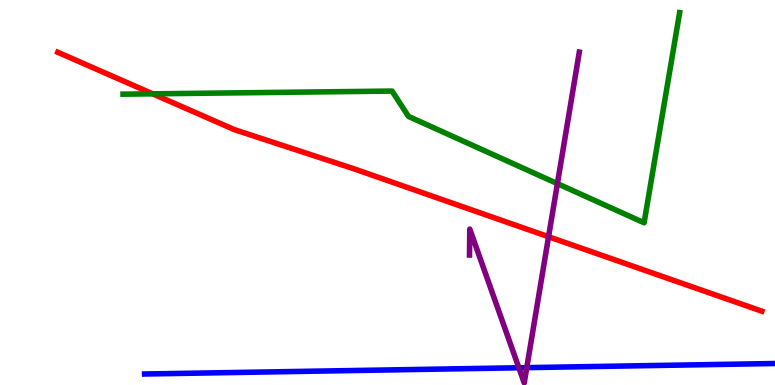[{'lines': ['blue', 'red'], 'intersections': []}, {'lines': ['green', 'red'], 'intersections': [{'x': 1.97, 'y': 7.56}]}, {'lines': ['purple', 'red'], 'intersections': [{'x': 7.08, 'y': 3.85}]}, {'lines': ['blue', 'green'], 'intersections': []}, {'lines': ['blue', 'purple'], 'intersections': [{'x': 6.7, 'y': 0.447}, {'x': 6.8, 'y': 0.451}]}, {'lines': ['green', 'purple'], 'intersections': [{'x': 7.19, 'y': 5.23}]}]